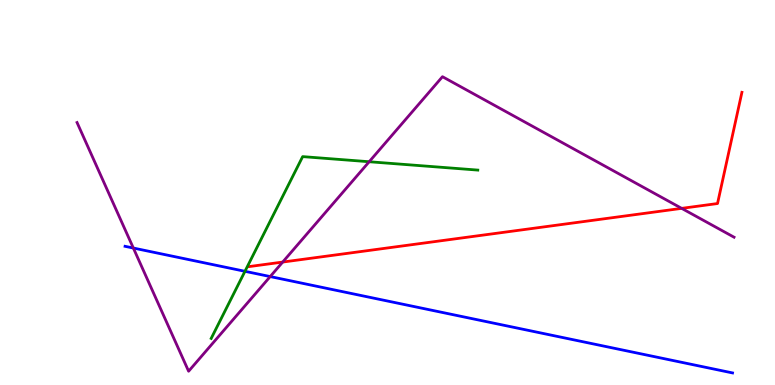[{'lines': ['blue', 'red'], 'intersections': []}, {'lines': ['green', 'red'], 'intersections': []}, {'lines': ['purple', 'red'], 'intersections': [{'x': 3.65, 'y': 3.19}, {'x': 8.8, 'y': 4.59}]}, {'lines': ['blue', 'green'], 'intersections': [{'x': 3.16, 'y': 2.95}]}, {'lines': ['blue', 'purple'], 'intersections': [{'x': 1.72, 'y': 3.56}, {'x': 3.49, 'y': 2.82}]}, {'lines': ['green', 'purple'], 'intersections': [{'x': 4.76, 'y': 5.8}]}]